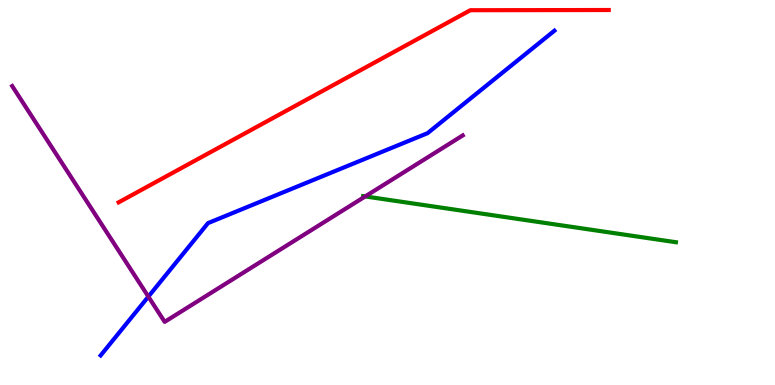[{'lines': ['blue', 'red'], 'intersections': []}, {'lines': ['green', 'red'], 'intersections': []}, {'lines': ['purple', 'red'], 'intersections': []}, {'lines': ['blue', 'green'], 'intersections': []}, {'lines': ['blue', 'purple'], 'intersections': [{'x': 1.91, 'y': 2.3}]}, {'lines': ['green', 'purple'], 'intersections': [{'x': 4.71, 'y': 4.9}]}]